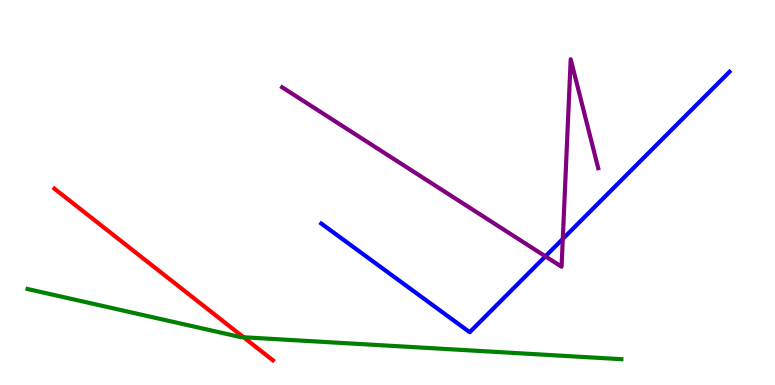[{'lines': ['blue', 'red'], 'intersections': []}, {'lines': ['green', 'red'], 'intersections': [{'x': 3.14, 'y': 1.24}]}, {'lines': ['purple', 'red'], 'intersections': []}, {'lines': ['blue', 'green'], 'intersections': []}, {'lines': ['blue', 'purple'], 'intersections': [{'x': 7.04, 'y': 3.34}, {'x': 7.26, 'y': 3.79}]}, {'lines': ['green', 'purple'], 'intersections': []}]